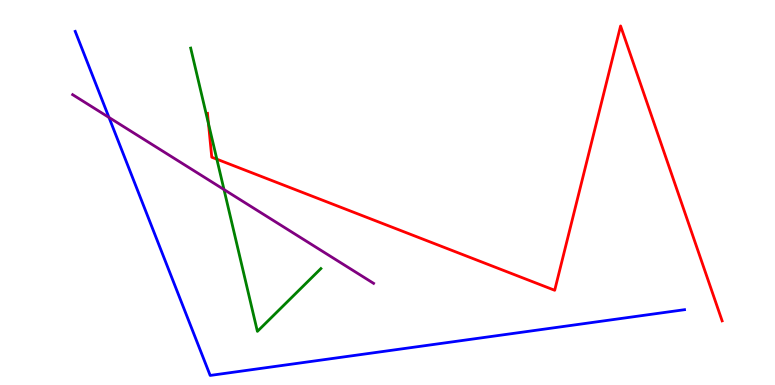[{'lines': ['blue', 'red'], 'intersections': []}, {'lines': ['green', 'red'], 'intersections': [{'x': 2.69, 'y': 6.79}, {'x': 2.8, 'y': 5.87}]}, {'lines': ['purple', 'red'], 'intersections': []}, {'lines': ['blue', 'green'], 'intersections': []}, {'lines': ['blue', 'purple'], 'intersections': [{'x': 1.41, 'y': 6.95}]}, {'lines': ['green', 'purple'], 'intersections': [{'x': 2.89, 'y': 5.08}]}]